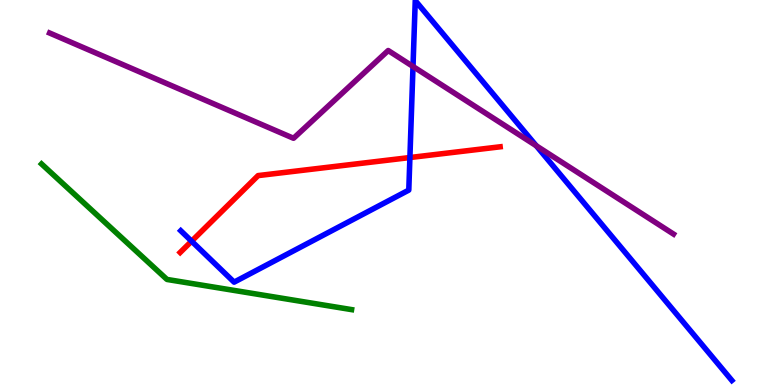[{'lines': ['blue', 'red'], 'intersections': [{'x': 2.47, 'y': 3.74}, {'x': 5.29, 'y': 5.91}]}, {'lines': ['green', 'red'], 'intersections': []}, {'lines': ['purple', 'red'], 'intersections': []}, {'lines': ['blue', 'green'], 'intersections': []}, {'lines': ['blue', 'purple'], 'intersections': [{'x': 5.33, 'y': 8.27}, {'x': 6.92, 'y': 6.21}]}, {'lines': ['green', 'purple'], 'intersections': []}]